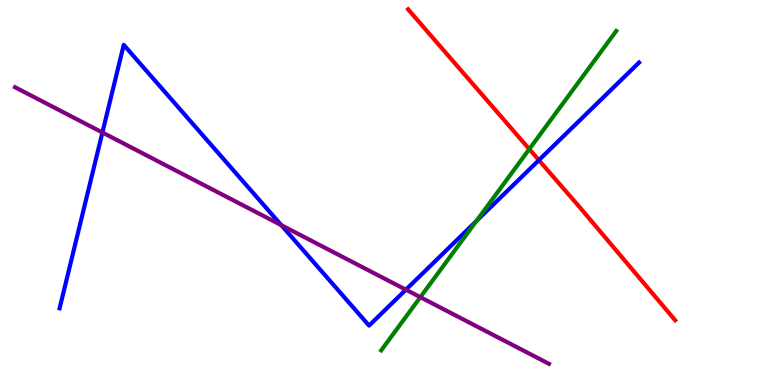[{'lines': ['blue', 'red'], 'intersections': [{'x': 6.95, 'y': 5.84}]}, {'lines': ['green', 'red'], 'intersections': [{'x': 6.83, 'y': 6.13}]}, {'lines': ['purple', 'red'], 'intersections': []}, {'lines': ['blue', 'green'], 'intersections': [{'x': 6.15, 'y': 4.26}]}, {'lines': ['blue', 'purple'], 'intersections': [{'x': 1.32, 'y': 6.56}, {'x': 3.63, 'y': 4.15}, {'x': 5.24, 'y': 2.48}]}, {'lines': ['green', 'purple'], 'intersections': [{'x': 5.42, 'y': 2.28}]}]